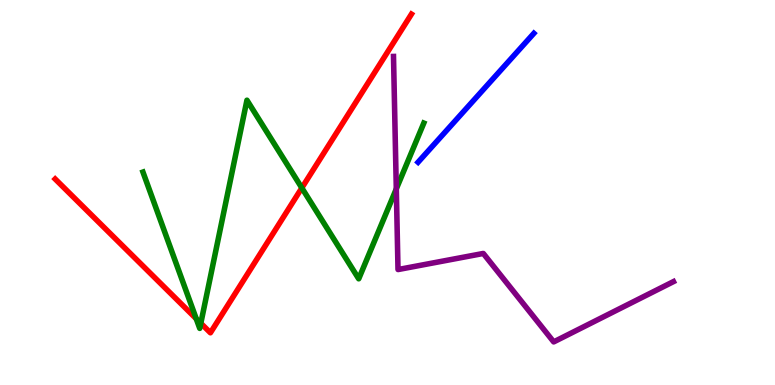[{'lines': ['blue', 'red'], 'intersections': []}, {'lines': ['green', 'red'], 'intersections': [{'x': 2.53, 'y': 1.72}, {'x': 2.59, 'y': 1.6}, {'x': 3.89, 'y': 5.12}]}, {'lines': ['purple', 'red'], 'intersections': []}, {'lines': ['blue', 'green'], 'intersections': []}, {'lines': ['blue', 'purple'], 'intersections': []}, {'lines': ['green', 'purple'], 'intersections': [{'x': 5.11, 'y': 5.09}]}]